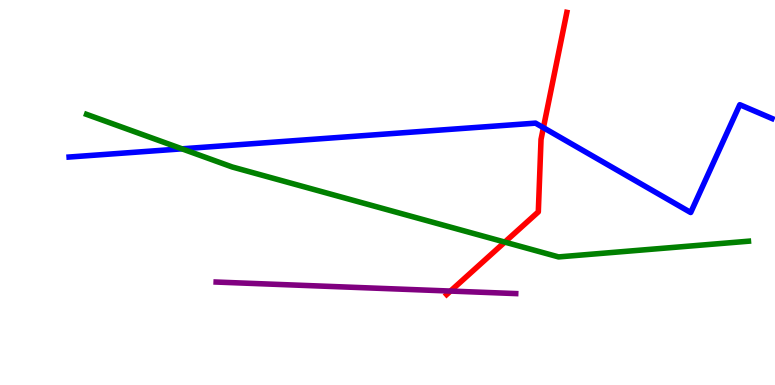[{'lines': ['blue', 'red'], 'intersections': [{'x': 7.01, 'y': 6.68}]}, {'lines': ['green', 'red'], 'intersections': [{'x': 6.51, 'y': 3.71}]}, {'lines': ['purple', 'red'], 'intersections': [{'x': 5.81, 'y': 2.44}]}, {'lines': ['blue', 'green'], 'intersections': [{'x': 2.35, 'y': 6.13}]}, {'lines': ['blue', 'purple'], 'intersections': []}, {'lines': ['green', 'purple'], 'intersections': []}]